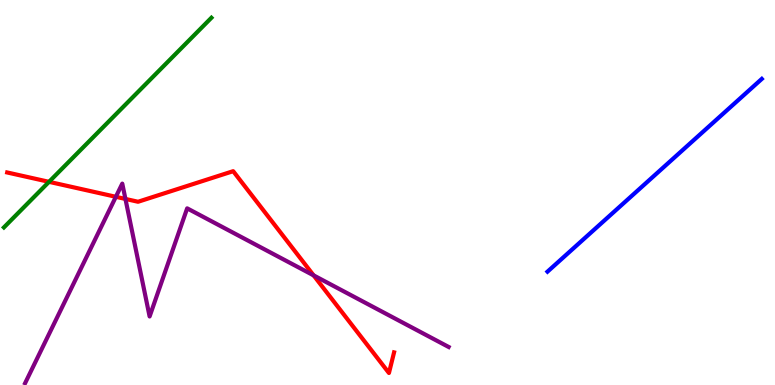[{'lines': ['blue', 'red'], 'intersections': []}, {'lines': ['green', 'red'], 'intersections': [{'x': 0.633, 'y': 5.28}]}, {'lines': ['purple', 'red'], 'intersections': [{'x': 1.49, 'y': 4.89}, {'x': 1.62, 'y': 4.83}, {'x': 4.05, 'y': 2.85}]}, {'lines': ['blue', 'green'], 'intersections': []}, {'lines': ['blue', 'purple'], 'intersections': []}, {'lines': ['green', 'purple'], 'intersections': []}]